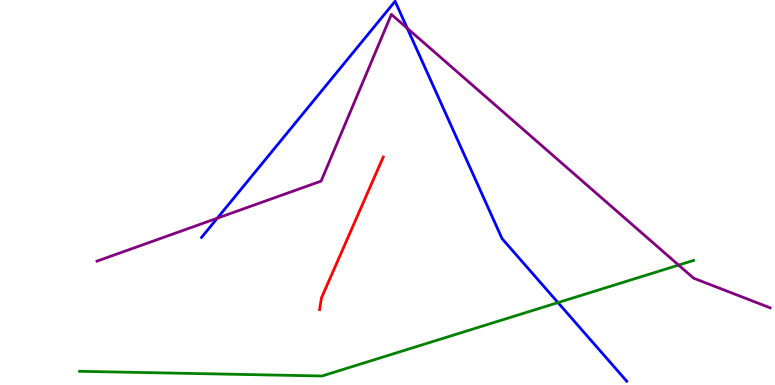[{'lines': ['blue', 'red'], 'intersections': []}, {'lines': ['green', 'red'], 'intersections': []}, {'lines': ['purple', 'red'], 'intersections': []}, {'lines': ['blue', 'green'], 'intersections': [{'x': 7.2, 'y': 2.14}]}, {'lines': ['blue', 'purple'], 'intersections': [{'x': 2.8, 'y': 4.33}, {'x': 5.26, 'y': 9.27}]}, {'lines': ['green', 'purple'], 'intersections': [{'x': 8.76, 'y': 3.11}]}]